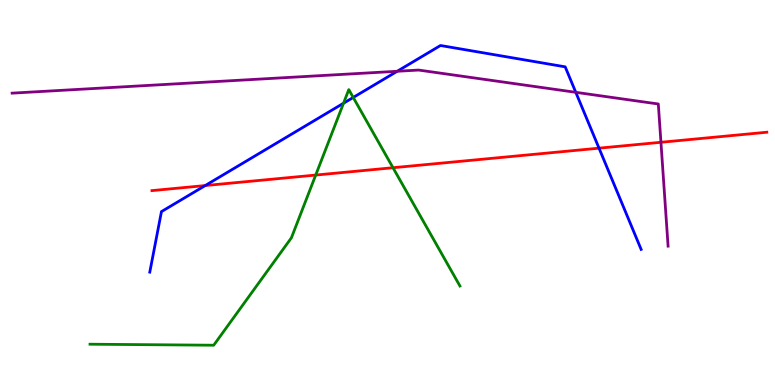[{'lines': ['blue', 'red'], 'intersections': [{'x': 2.65, 'y': 5.18}, {'x': 7.73, 'y': 6.15}]}, {'lines': ['green', 'red'], 'intersections': [{'x': 4.07, 'y': 5.45}, {'x': 5.07, 'y': 5.64}]}, {'lines': ['purple', 'red'], 'intersections': [{'x': 8.53, 'y': 6.3}]}, {'lines': ['blue', 'green'], 'intersections': [{'x': 4.43, 'y': 7.32}, {'x': 4.56, 'y': 7.47}]}, {'lines': ['blue', 'purple'], 'intersections': [{'x': 5.13, 'y': 8.15}, {'x': 7.43, 'y': 7.6}]}, {'lines': ['green', 'purple'], 'intersections': []}]